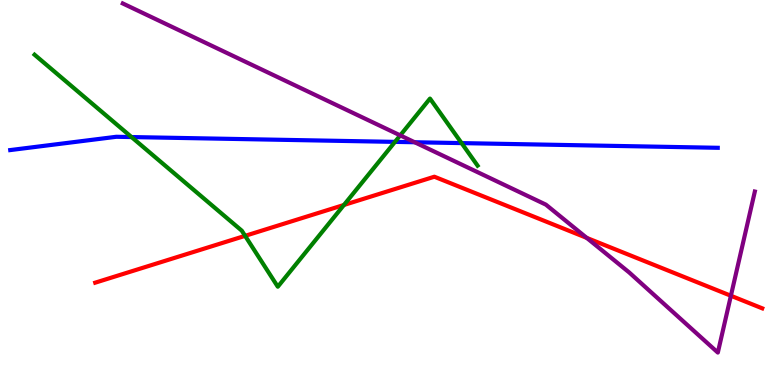[{'lines': ['blue', 'red'], 'intersections': []}, {'lines': ['green', 'red'], 'intersections': [{'x': 3.16, 'y': 3.87}, {'x': 4.44, 'y': 4.68}]}, {'lines': ['purple', 'red'], 'intersections': [{'x': 7.57, 'y': 3.82}, {'x': 9.43, 'y': 2.32}]}, {'lines': ['blue', 'green'], 'intersections': [{'x': 1.7, 'y': 6.44}, {'x': 5.1, 'y': 6.31}, {'x': 5.96, 'y': 6.28}]}, {'lines': ['blue', 'purple'], 'intersections': [{'x': 5.35, 'y': 6.31}]}, {'lines': ['green', 'purple'], 'intersections': [{'x': 5.16, 'y': 6.48}]}]